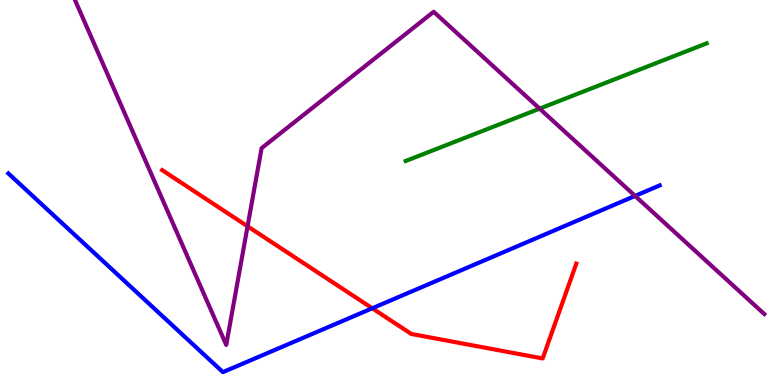[{'lines': ['blue', 'red'], 'intersections': [{'x': 4.8, 'y': 1.99}]}, {'lines': ['green', 'red'], 'intersections': []}, {'lines': ['purple', 'red'], 'intersections': [{'x': 3.19, 'y': 4.12}]}, {'lines': ['blue', 'green'], 'intersections': []}, {'lines': ['blue', 'purple'], 'intersections': [{'x': 8.19, 'y': 4.91}]}, {'lines': ['green', 'purple'], 'intersections': [{'x': 6.96, 'y': 7.18}]}]